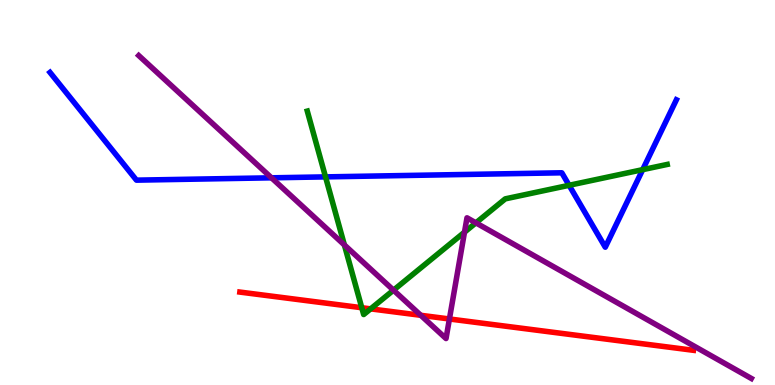[{'lines': ['blue', 'red'], 'intersections': []}, {'lines': ['green', 'red'], 'intersections': [{'x': 4.67, 'y': 2.01}, {'x': 4.78, 'y': 1.98}]}, {'lines': ['purple', 'red'], 'intersections': [{'x': 5.43, 'y': 1.81}, {'x': 5.8, 'y': 1.71}]}, {'lines': ['blue', 'green'], 'intersections': [{'x': 4.2, 'y': 5.41}, {'x': 7.34, 'y': 5.19}, {'x': 8.29, 'y': 5.59}]}, {'lines': ['blue', 'purple'], 'intersections': [{'x': 3.5, 'y': 5.38}]}, {'lines': ['green', 'purple'], 'intersections': [{'x': 4.44, 'y': 3.64}, {'x': 5.08, 'y': 2.46}, {'x': 5.99, 'y': 3.97}, {'x': 6.14, 'y': 4.21}]}]